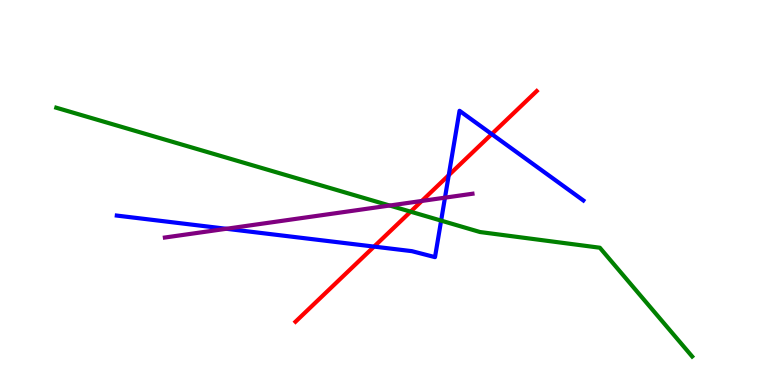[{'lines': ['blue', 'red'], 'intersections': [{'x': 4.83, 'y': 3.59}, {'x': 5.79, 'y': 5.45}, {'x': 6.34, 'y': 6.52}]}, {'lines': ['green', 'red'], 'intersections': [{'x': 5.3, 'y': 4.5}]}, {'lines': ['purple', 'red'], 'intersections': [{'x': 5.44, 'y': 4.78}]}, {'lines': ['blue', 'green'], 'intersections': [{'x': 5.69, 'y': 4.27}]}, {'lines': ['blue', 'purple'], 'intersections': [{'x': 2.92, 'y': 4.06}, {'x': 5.74, 'y': 4.87}]}, {'lines': ['green', 'purple'], 'intersections': [{'x': 5.03, 'y': 4.66}]}]